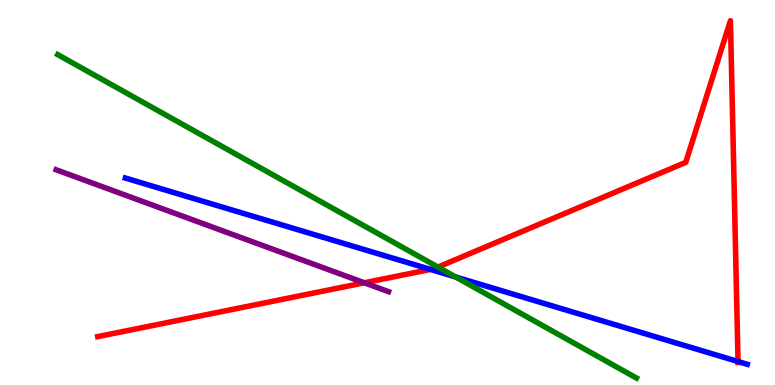[{'lines': ['blue', 'red'], 'intersections': [{'x': 5.55, 'y': 3.0}, {'x': 9.52, 'y': 0.61}]}, {'lines': ['green', 'red'], 'intersections': [{'x': 5.65, 'y': 3.06}]}, {'lines': ['purple', 'red'], 'intersections': [{'x': 4.7, 'y': 2.66}]}, {'lines': ['blue', 'green'], 'intersections': [{'x': 5.88, 'y': 2.81}]}, {'lines': ['blue', 'purple'], 'intersections': []}, {'lines': ['green', 'purple'], 'intersections': []}]